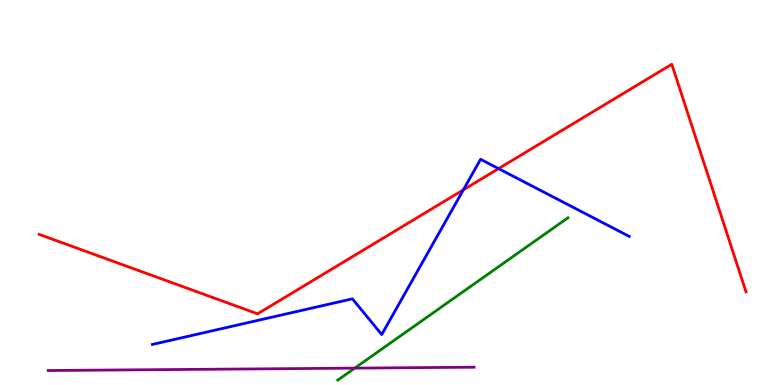[{'lines': ['blue', 'red'], 'intersections': [{'x': 5.98, 'y': 5.07}, {'x': 6.43, 'y': 5.62}]}, {'lines': ['green', 'red'], 'intersections': []}, {'lines': ['purple', 'red'], 'intersections': []}, {'lines': ['blue', 'green'], 'intersections': []}, {'lines': ['blue', 'purple'], 'intersections': []}, {'lines': ['green', 'purple'], 'intersections': [{'x': 4.58, 'y': 0.438}]}]